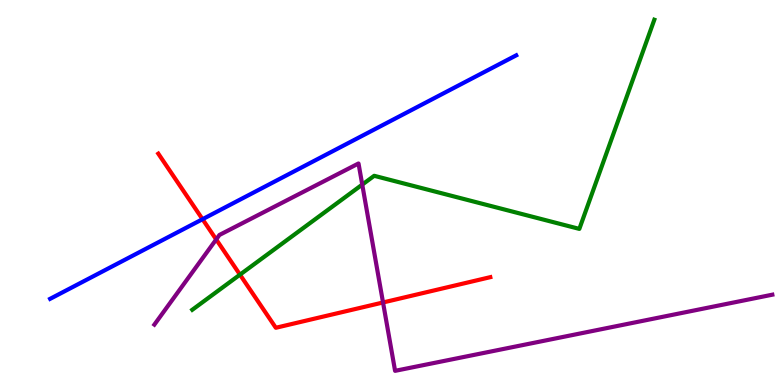[{'lines': ['blue', 'red'], 'intersections': [{'x': 2.61, 'y': 4.31}]}, {'lines': ['green', 'red'], 'intersections': [{'x': 3.1, 'y': 2.87}]}, {'lines': ['purple', 'red'], 'intersections': [{'x': 2.79, 'y': 3.78}, {'x': 4.94, 'y': 2.14}]}, {'lines': ['blue', 'green'], 'intersections': []}, {'lines': ['blue', 'purple'], 'intersections': []}, {'lines': ['green', 'purple'], 'intersections': [{'x': 4.67, 'y': 5.21}]}]